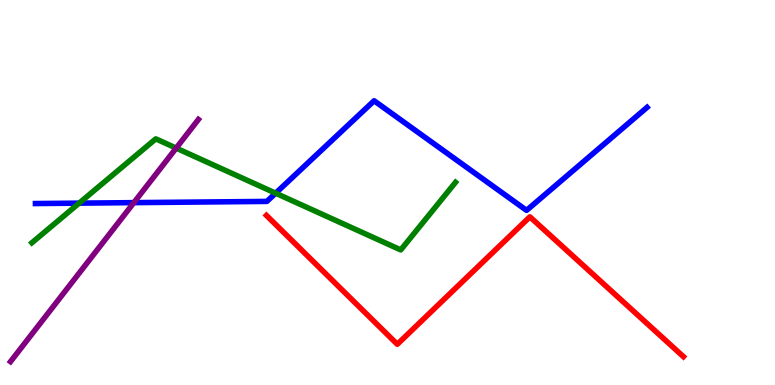[{'lines': ['blue', 'red'], 'intersections': []}, {'lines': ['green', 'red'], 'intersections': []}, {'lines': ['purple', 'red'], 'intersections': []}, {'lines': ['blue', 'green'], 'intersections': [{'x': 1.02, 'y': 4.72}, {'x': 3.56, 'y': 4.98}]}, {'lines': ['blue', 'purple'], 'intersections': [{'x': 1.73, 'y': 4.74}]}, {'lines': ['green', 'purple'], 'intersections': [{'x': 2.27, 'y': 6.15}]}]